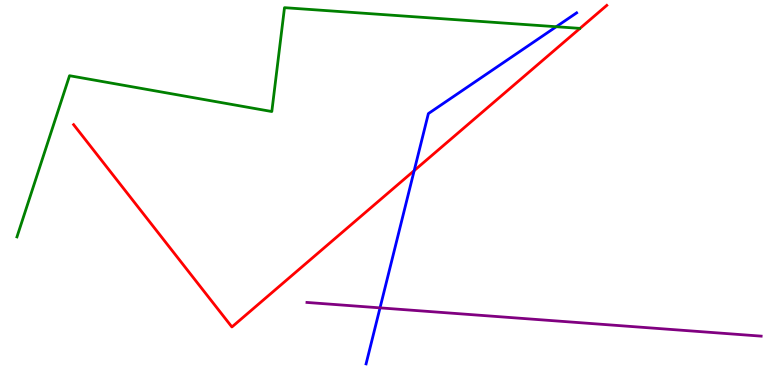[{'lines': ['blue', 'red'], 'intersections': [{'x': 5.34, 'y': 5.57}]}, {'lines': ['green', 'red'], 'intersections': []}, {'lines': ['purple', 'red'], 'intersections': []}, {'lines': ['blue', 'green'], 'intersections': [{'x': 7.18, 'y': 9.31}]}, {'lines': ['blue', 'purple'], 'intersections': [{'x': 4.9, 'y': 2.0}]}, {'lines': ['green', 'purple'], 'intersections': []}]